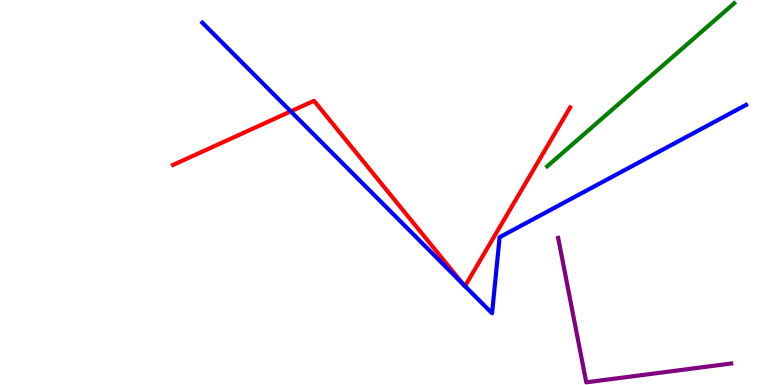[{'lines': ['blue', 'red'], 'intersections': [{'x': 3.75, 'y': 7.11}, {'x': 5.98, 'y': 2.61}, {'x': 6.0, 'y': 2.57}]}, {'lines': ['green', 'red'], 'intersections': []}, {'lines': ['purple', 'red'], 'intersections': []}, {'lines': ['blue', 'green'], 'intersections': []}, {'lines': ['blue', 'purple'], 'intersections': []}, {'lines': ['green', 'purple'], 'intersections': []}]